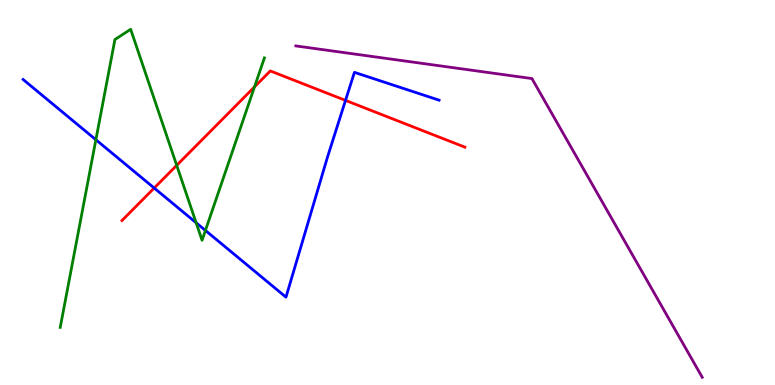[{'lines': ['blue', 'red'], 'intersections': [{'x': 1.99, 'y': 5.12}, {'x': 4.46, 'y': 7.39}]}, {'lines': ['green', 'red'], 'intersections': [{'x': 2.28, 'y': 5.71}, {'x': 3.28, 'y': 7.74}]}, {'lines': ['purple', 'red'], 'intersections': []}, {'lines': ['blue', 'green'], 'intersections': [{'x': 1.24, 'y': 6.37}, {'x': 2.53, 'y': 4.21}, {'x': 2.65, 'y': 4.01}]}, {'lines': ['blue', 'purple'], 'intersections': []}, {'lines': ['green', 'purple'], 'intersections': []}]